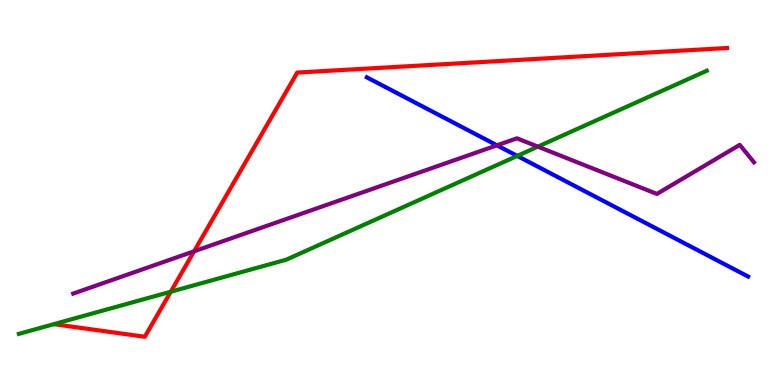[{'lines': ['blue', 'red'], 'intersections': []}, {'lines': ['green', 'red'], 'intersections': [{'x': 2.2, 'y': 2.42}]}, {'lines': ['purple', 'red'], 'intersections': [{'x': 2.5, 'y': 3.47}]}, {'lines': ['blue', 'green'], 'intersections': [{'x': 6.67, 'y': 5.95}]}, {'lines': ['blue', 'purple'], 'intersections': [{'x': 6.41, 'y': 6.23}]}, {'lines': ['green', 'purple'], 'intersections': [{'x': 6.94, 'y': 6.19}]}]